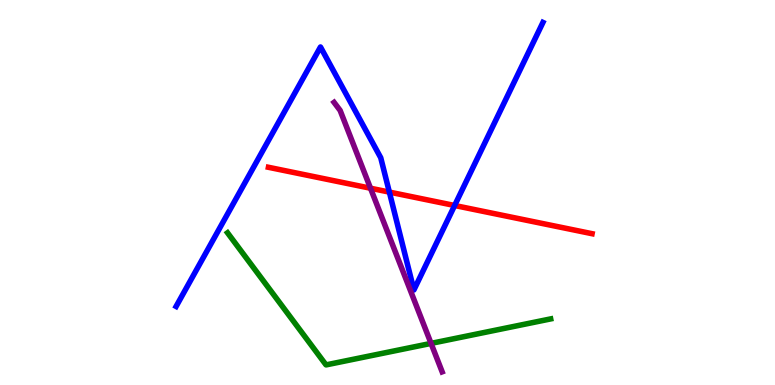[{'lines': ['blue', 'red'], 'intersections': [{'x': 5.02, 'y': 5.01}, {'x': 5.87, 'y': 4.66}]}, {'lines': ['green', 'red'], 'intersections': []}, {'lines': ['purple', 'red'], 'intersections': [{'x': 4.78, 'y': 5.11}]}, {'lines': ['blue', 'green'], 'intersections': []}, {'lines': ['blue', 'purple'], 'intersections': []}, {'lines': ['green', 'purple'], 'intersections': [{'x': 5.56, 'y': 1.08}]}]